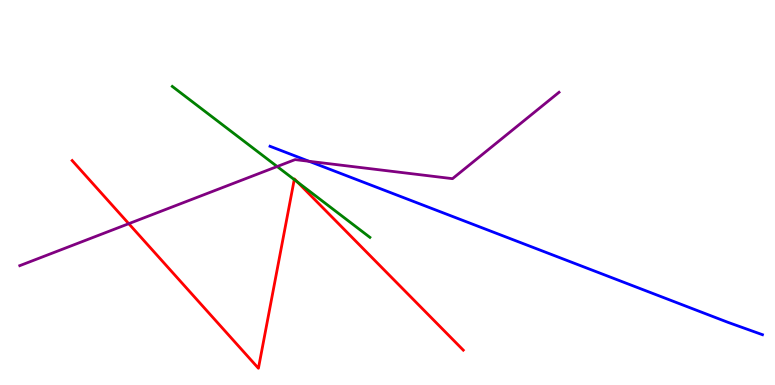[{'lines': ['blue', 'red'], 'intersections': []}, {'lines': ['green', 'red'], 'intersections': [{'x': 3.8, 'y': 5.34}, {'x': 3.84, 'y': 5.27}]}, {'lines': ['purple', 'red'], 'intersections': [{'x': 1.66, 'y': 4.19}]}, {'lines': ['blue', 'green'], 'intersections': []}, {'lines': ['blue', 'purple'], 'intersections': [{'x': 3.99, 'y': 5.81}]}, {'lines': ['green', 'purple'], 'intersections': [{'x': 3.58, 'y': 5.67}]}]